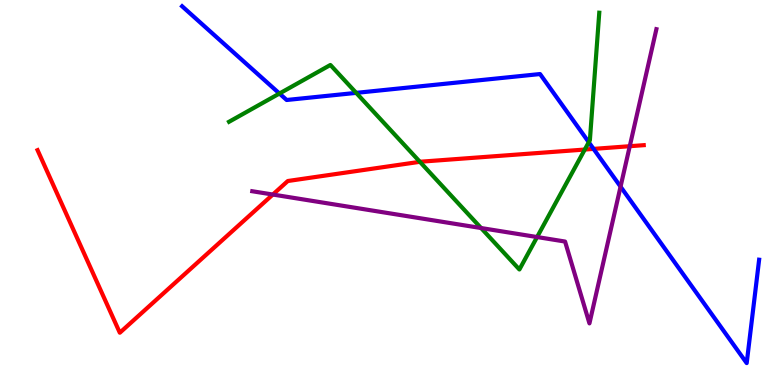[{'lines': ['blue', 'red'], 'intersections': [{'x': 7.66, 'y': 6.13}]}, {'lines': ['green', 'red'], 'intersections': [{'x': 5.42, 'y': 5.8}, {'x': 7.55, 'y': 6.12}]}, {'lines': ['purple', 'red'], 'intersections': [{'x': 3.52, 'y': 4.95}, {'x': 8.13, 'y': 6.2}]}, {'lines': ['blue', 'green'], 'intersections': [{'x': 3.61, 'y': 7.57}, {'x': 4.6, 'y': 7.59}, {'x': 7.6, 'y': 6.31}]}, {'lines': ['blue', 'purple'], 'intersections': [{'x': 8.01, 'y': 5.15}]}, {'lines': ['green', 'purple'], 'intersections': [{'x': 6.21, 'y': 4.08}, {'x': 6.93, 'y': 3.84}]}]